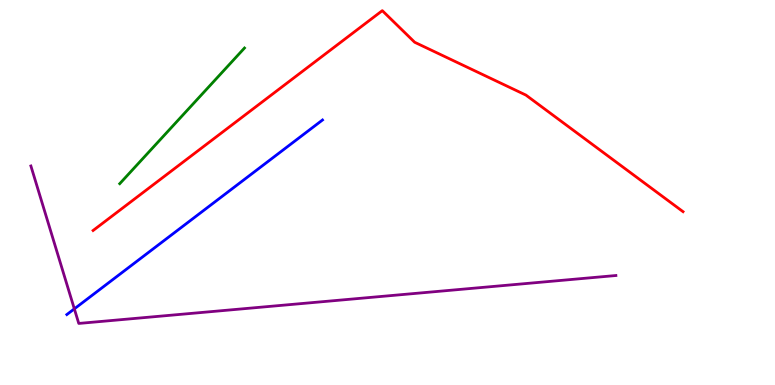[{'lines': ['blue', 'red'], 'intersections': []}, {'lines': ['green', 'red'], 'intersections': []}, {'lines': ['purple', 'red'], 'intersections': []}, {'lines': ['blue', 'green'], 'intersections': []}, {'lines': ['blue', 'purple'], 'intersections': [{'x': 0.959, 'y': 1.98}]}, {'lines': ['green', 'purple'], 'intersections': []}]